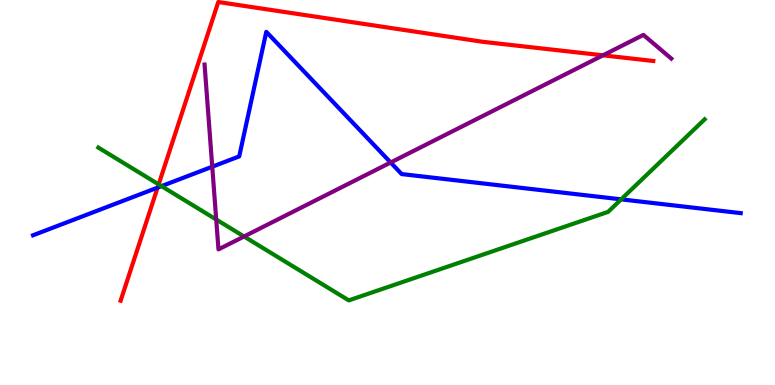[{'lines': ['blue', 'red'], 'intersections': [{'x': 2.03, 'y': 5.13}]}, {'lines': ['green', 'red'], 'intersections': [{'x': 2.05, 'y': 5.21}]}, {'lines': ['purple', 'red'], 'intersections': [{'x': 7.78, 'y': 8.56}]}, {'lines': ['blue', 'green'], 'intersections': [{'x': 2.08, 'y': 5.17}, {'x': 8.02, 'y': 4.82}]}, {'lines': ['blue', 'purple'], 'intersections': [{'x': 2.74, 'y': 5.67}, {'x': 5.04, 'y': 5.78}]}, {'lines': ['green', 'purple'], 'intersections': [{'x': 2.79, 'y': 4.3}, {'x': 3.15, 'y': 3.86}]}]